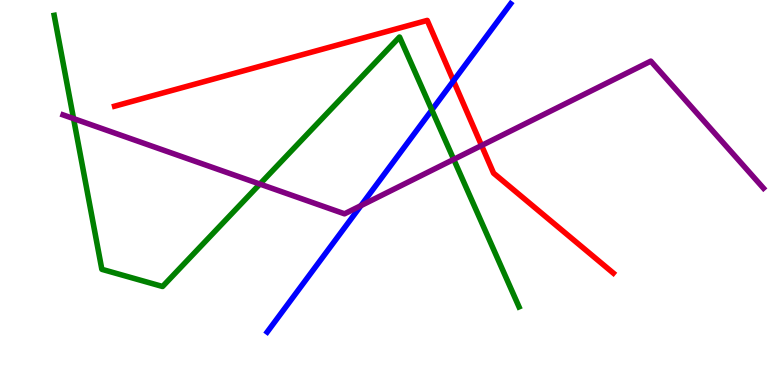[{'lines': ['blue', 'red'], 'intersections': [{'x': 5.85, 'y': 7.9}]}, {'lines': ['green', 'red'], 'intersections': []}, {'lines': ['purple', 'red'], 'intersections': [{'x': 6.21, 'y': 6.22}]}, {'lines': ['blue', 'green'], 'intersections': [{'x': 5.57, 'y': 7.14}]}, {'lines': ['blue', 'purple'], 'intersections': [{'x': 4.66, 'y': 4.66}]}, {'lines': ['green', 'purple'], 'intersections': [{'x': 0.949, 'y': 6.92}, {'x': 3.35, 'y': 5.22}, {'x': 5.85, 'y': 5.86}]}]